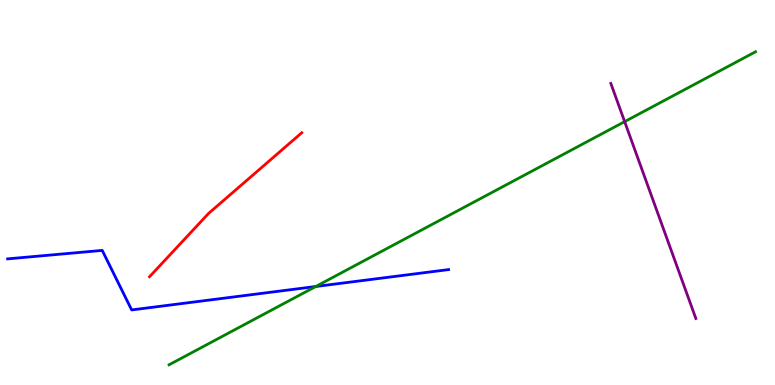[{'lines': ['blue', 'red'], 'intersections': []}, {'lines': ['green', 'red'], 'intersections': []}, {'lines': ['purple', 'red'], 'intersections': []}, {'lines': ['blue', 'green'], 'intersections': [{'x': 4.07, 'y': 2.56}]}, {'lines': ['blue', 'purple'], 'intersections': []}, {'lines': ['green', 'purple'], 'intersections': [{'x': 8.06, 'y': 6.84}]}]